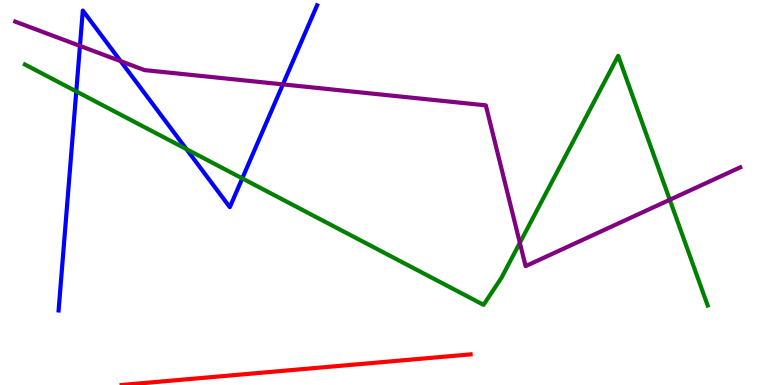[{'lines': ['blue', 'red'], 'intersections': []}, {'lines': ['green', 'red'], 'intersections': []}, {'lines': ['purple', 'red'], 'intersections': []}, {'lines': ['blue', 'green'], 'intersections': [{'x': 0.984, 'y': 7.63}, {'x': 2.41, 'y': 6.13}, {'x': 3.13, 'y': 5.37}]}, {'lines': ['blue', 'purple'], 'intersections': [{'x': 1.03, 'y': 8.81}, {'x': 1.56, 'y': 8.41}, {'x': 3.65, 'y': 7.81}]}, {'lines': ['green', 'purple'], 'intersections': [{'x': 6.71, 'y': 3.69}, {'x': 8.64, 'y': 4.81}]}]